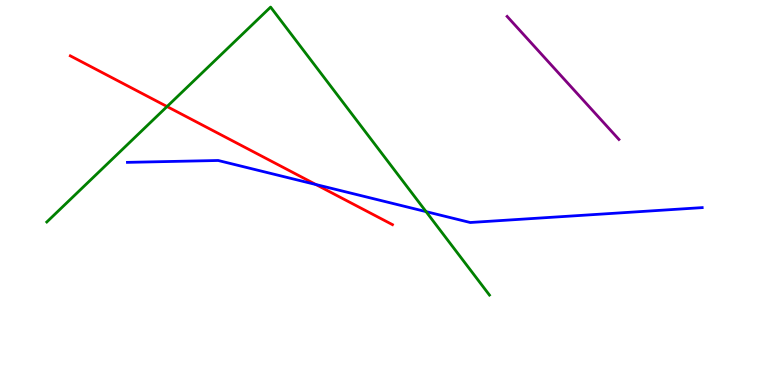[{'lines': ['blue', 'red'], 'intersections': [{'x': 4.08, 'y': 5.21}]}, {'lines': ['green', 'red'], 'intersections': [{'x': 2.16, 'y': 7.23}]}, {'lines': ['purple', 'red'], 'intersections': []}, {'lines': ['blue', 'green'], 'intersections': [{'x': 5.5, 'y': 4.5}]}, {'lines': ['blue', 'purple'], 'intersections': []}, {'lines': ['green', 'purple'], 'intersections': []}]